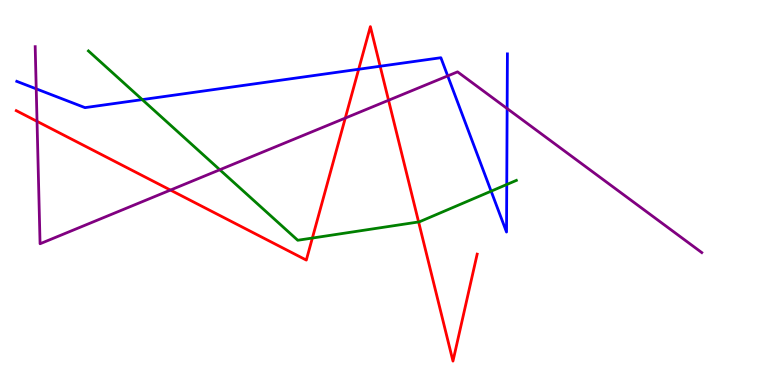[{'lines': ['blue', 'red'], 'intersections': [{'x': 4.63, 'y': 8.2}, {'x': 4.91, 'y': 8.28}]}, {'lines': ['green', 'red'], 'intersections': [{'x': 4.03, 'y': 3.82}, {'x': 5.4, 'y': 4.24}]}, {'lines': ['purple', 'red'], 'intersections': [{'x': 0.478, 'y': 6.85}, {'x': 2.2, 'y': 5.06}, {'x': 4.46, 'y': 6.93}, {'x': 5.01, 'y': 7.4}]}, {'lines': ['blue', 'green'], 'intersections': [{'x': 1.84, 'y': 7.41}, {'x': 6.34, 'y': 5.03}, {'x': 6.54, 'y': 5.21}]}, {'lines': ['blue', 'purple'], 'intersections': [{'x': 0.467, 'y': 7.69}, {'x': 5.78, 'y': 8.03}, {'x': 6.54, 'y': 7.18}]}, {'lines': ['green', 'purple'], 'intersections': [{'x': 2.84, 'y': 5.59}]}]